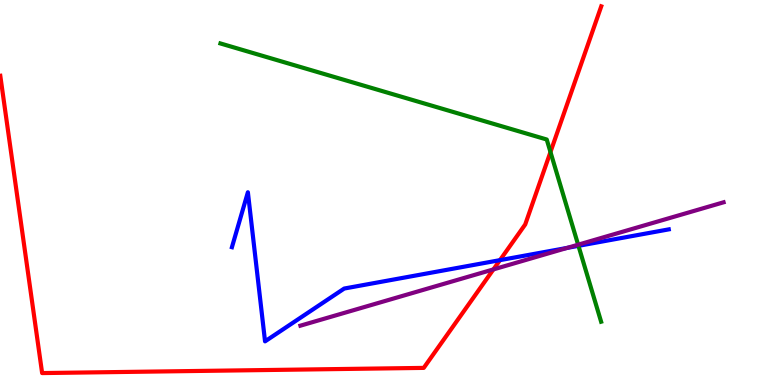[{'lines': ['blue', 'red'], 'intersections': [{'x': 6.45, 'y': 3.24}]}, {'lines': ['green', 'red'], 'intersections': [{'x': 7.1, 'y': 6.05}]}, {'lines': ['purple', 'red'], 'intersections': [{'x': 6.37, 'y': 3.0}]}, {'lines': ['blue', 'green'], 'intersections': [{'x': 7.46, 'y': 3.61}]}, {'lines': ['blue', 'purple'], 'intersections': [{'x': 7.32, 'y': 3.56}]}, {'lines': ['green', 'purple'], 'intersections': [{'x': 7.46, 'y': 3.64}]}]